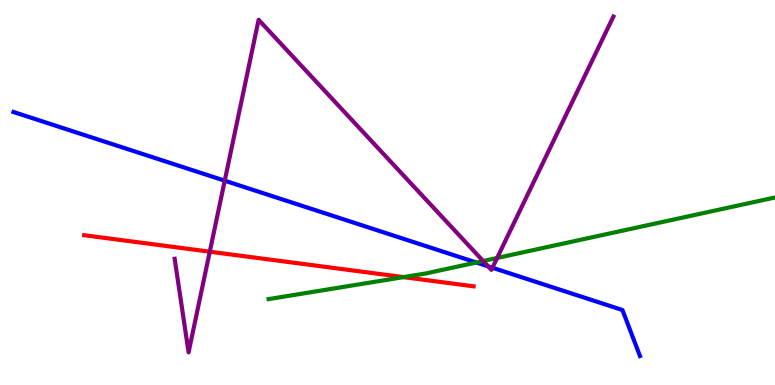[{'lines': ['blue', 'red'], 'intersections': []}, {'lines': ['green', 'red'], 'intersections': [{'x': 5.21, 'y': 2.8}]}, {'lines': ['purple', 'red'], 'intersections': [{'x': 2.71, 'y': 3.46}]}, {'lines': ['blue', 'green'], 'intersections': [{'x': 6.15, 'y': 3.18}]}, {'lines': ['blue', 'purple'], 'intersections': [{'x': 2.9, 'y': 5.31}, {'x': 6.3, 'y': 3.08}, {'x': 6.35, 'y': 3.05}]}, {'lines': ['green', 'purple'], 'intersections': [{'x': 6.23, 'y': 3.22}, {'x': 6.41, 'y': 3.3}]}]